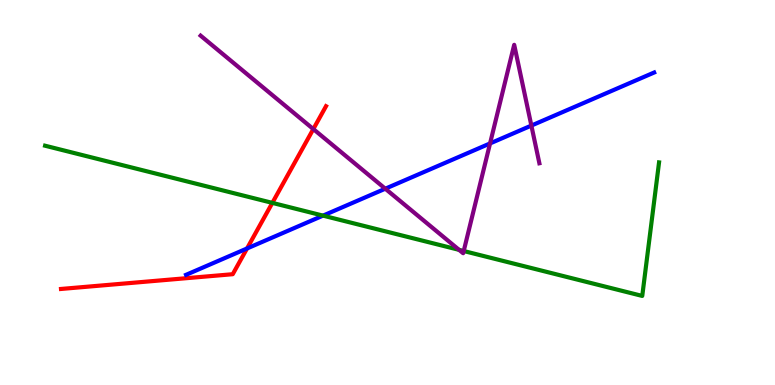[{'lines': ['blue', 'red'], 'intersections': [{'x': 3.19, 'y': 3.55}]}, {'lines': ['green', 'red'], 'intersections': [{'x': 3.51, 'y': 4.73}]}, {'lines': ['purple', 'red'], 'intersections': [{'x': 4.04, 'y': 6.65}]}, {'lines': ['blue', 'green'], 'intersections': [{'x': 4.17, 'y': 4.4}]}, {'lines': ['blue', 'purple'], 'intersections': [{'x': 4.97, 'y': 5.1}, {'x': 6.32, 'y': 6.27}, {'x': 6.86, 'y': 6.74}]}, {'lines': ['green', 'purple'], 'intersections': [{'x': 5.92, 'y': 3.51}, {'x': 5.98, 'y': 3.48}]}]